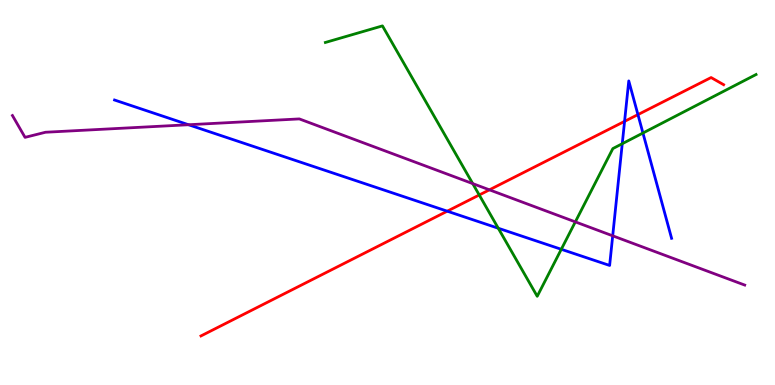[{'lines': ['blue', 'red'], 'intersections': [{'x': 5.77, 'y': 4.51}, {'x': 8.06, 'y': 6.85}, {'x': 8.23, 'y': 7.02}]}, {'lines': ['green', 'red'], 'intersections': [{'x': 6.18, 'y': 4.94}]}, {'lines': ['purple', 'red'], 'intersections': [{'x': 6.32, 'y': 5.07}]}, {'lines': ['blue', 'green'], 'intersections': [{'x': 6.43, 'y': 4.07}, {'x': 7.24, 'y': 3.52}, {'x': 8.03, 'y': 6.27}, {'x': 8.3, 'y': 6.54}]}, {'lines': ['blue', 'purple'], 'intersections': [{'x': 2.43, 'y': 6.76}, {'x': 7.91, 'y': 3.87}]}, {'lines': ['green', 'purple'], 'intersections': [{'x': 6.1, 'y': 5.23}, {'x': 7.42, 'y': 4.24}]}]